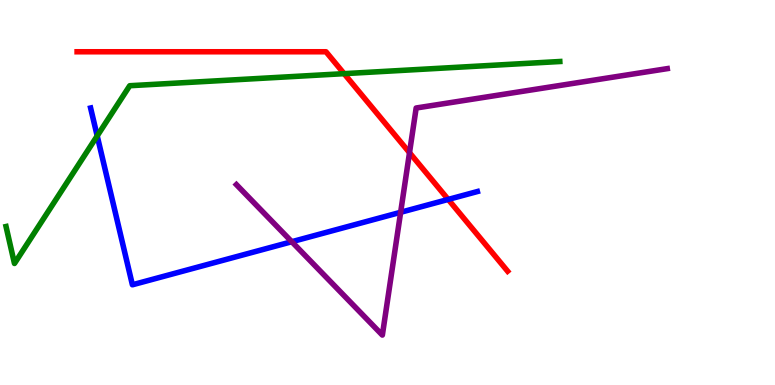[{'lines': ['blue', 'red'], 'intersections': [{'x': 5.78, 'y': 4.82}]}, {'lines': ['green', 'red'], 'intersections': [{'x': 4.44, 'y': 8.09}]}, {'lines': ['purple', 'red'], 'intersections': [{'x': 5.28, 'y': 6.03}]}, {'lines': ['blue', 'green'], 'intersections': [{'x': 1.25, 'y': 6.47}]}, {'lines': ['blue', 'purple'], 'intersections': [{'x': 3.76, 'y': 3.72}, {'x': 5.17, 'y': 4.49}]}, {'lines': ['green', 'purple'], 'intersections': []}]